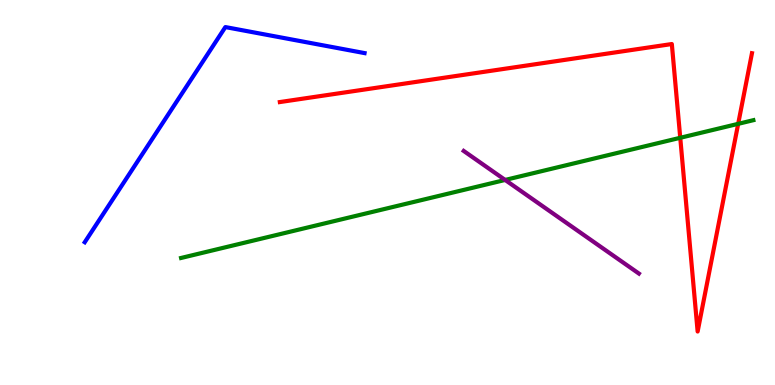[{'lines': ['blue', 'red'], 'intersections': []}, {'lines': ['green', 'red'], 'intersections': [{'x': 8.78, 'y': 6.42}, {'x': 9.52, 'y': 6.78}]}, {'lines': ['purple', 'red'], 'intersections': []}, {'lines': ['blue', 'green'], 'intersections': []}, {'lines': ['blue', 'purple'], 'intersections': []}, {'lines': ['green', 'purple'], 'intersections': [{'x': 6.52, 'y': 5.33}]}]